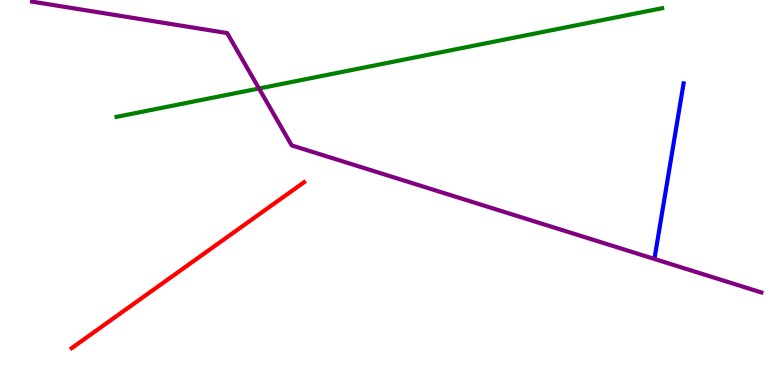[{'lines': ['blue', 'red'], 'intersections': []}, {'lines': ['green', 'red'], 'intersections': []}, {'lines': ['purple', 'red'], 'intersections': []}, {'lines': ['blue', 'green'], 'intersections': []}, {'lines': ['blue', 'purple'], 'intersections': []}, {'lines': ['green', 'purple'], 'intersections': [{'x': 3.34, 'y': 7.7}]}]